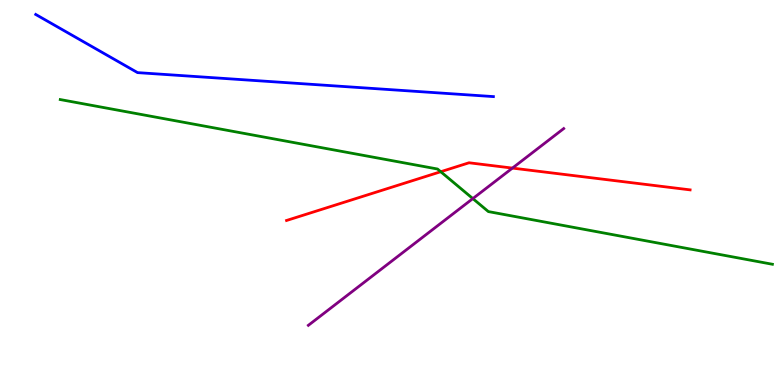[{'lines': ['blue', 'red'], 'intersections': []}, {'lines': ['green', 'red'], 'intersections': [{'x': 5.69, 'y': 5.54}]}, {'lines': ['purple', 'red'], 'intersections': [{'x': 6.61, 'y': 5.63}]}, {'lines': ['blue', 'green'], 'intersections': []}, {'lines': ['blue', 'purple'], 'intersections': []}, {'lines': ['green', 'purple'], 'intersections': [{'x': 6.1, 'y': 4.84}]}]